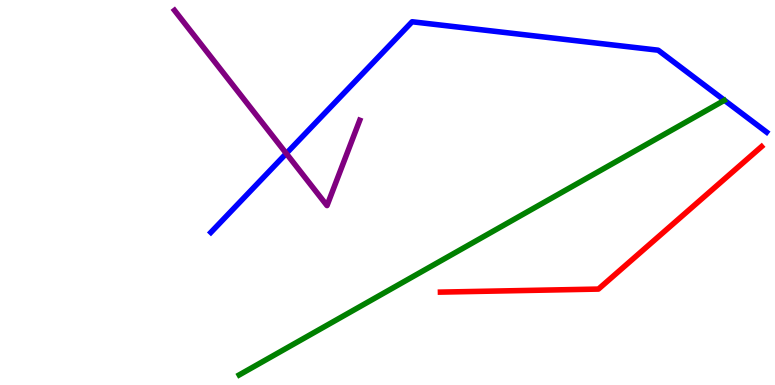[{'lines': ['blue', 'red'], 'intersections': []}, {'lines': ['green', 'red'], 'intersections': []}, {'lines': ['purple', 'red'], 'intersections': []}, {'lines': ['blue', 'green'], 'intersections': []}, {'lines': ['blue', 'purple'], 'intersections': [{'x': 3.69, 'y': 6.01}]}, {'lines': ['green', 'purple'], 'intersections': []}]